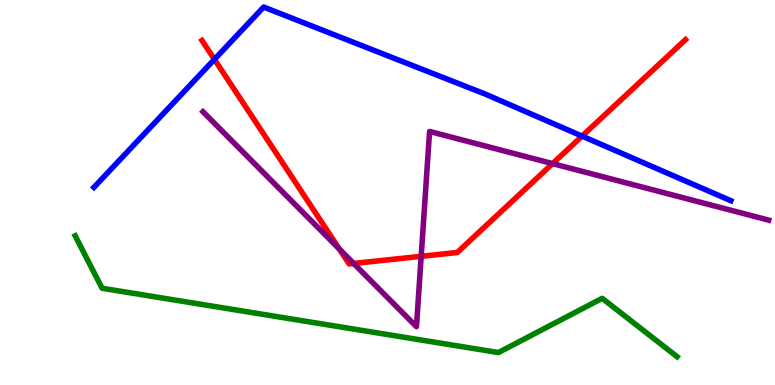[{'lines': ['blue', 'red'], 'intersections': [{'x': 2.77, 'y': 8.46}, {'x': 7.51, 'y': 6.46}]}, {'lines': ['green', 'red'], 'intersections': []}, {'lines': ['purple', 'red'], 'intersections': [{'x': 4.38, 'y': 3.53}, {'x': 4.56, 'y': 3.16}, {'x': 5.43, 'y': 3.34}, {'x': 7.13, 'y': 5.75}]}, {'lines': ['blue', 'green'], 'intersections': []}, {'lines': ['blue', 'purple'], 'intersections': []}, {'lines': ['green', 'purple'], 'intersections': []}]